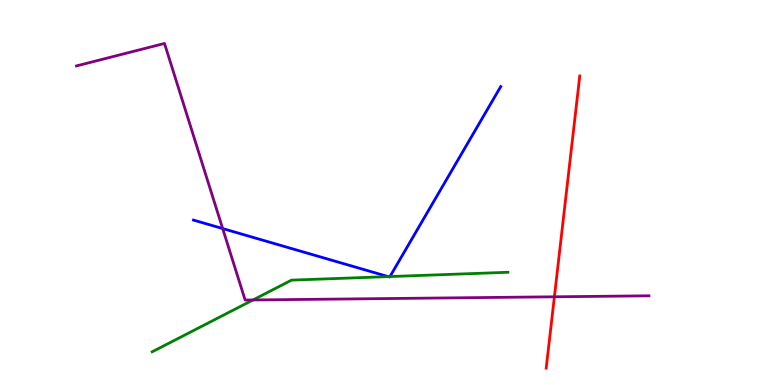[{'lines': ['blue', 'red'], 'intersections': []}, {'lines': ['green', 'red'], 'intersections': []}, {'lines': ['purple', 'red'], 'intersections': [{'x': 7.15, 'y': 2.29}]}, {'lines': ['blue', 'green'], 'intersections': [{'x': 5.01, 'y': 2.81}, {'x': 5.03, 'y': 2.82}]}, {'lines': ['blue', 'purple'], 'intersections': [{'x': 2.87, 'y': 4.06}]}, {'lines': ['green', 'purple'], 'intersections': [{'x': 3.26, 'y': 2.21}]}]